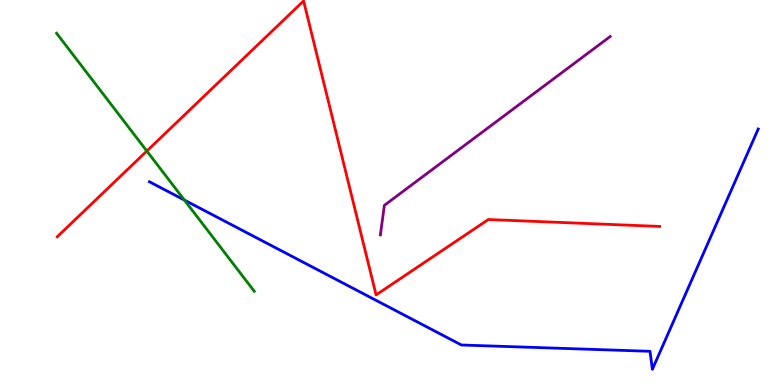[{'lines': ['blue', 'red'], 'intersections': []}, {'lines': ['green', 'red'], 'intersections': [{'x': 1.89, 'y': 6.08}]}, {'lines': ['purple', 'red'], 'intersections': []}, {'lines': ['blue', 'green'], 'intersections': [{'x': 2.38, 'y': 4.8}]}, {'lines': ['blue', 'purple'], 'intersections': []}, {'lines': ['green', 'purple'], 'intersections': []}]